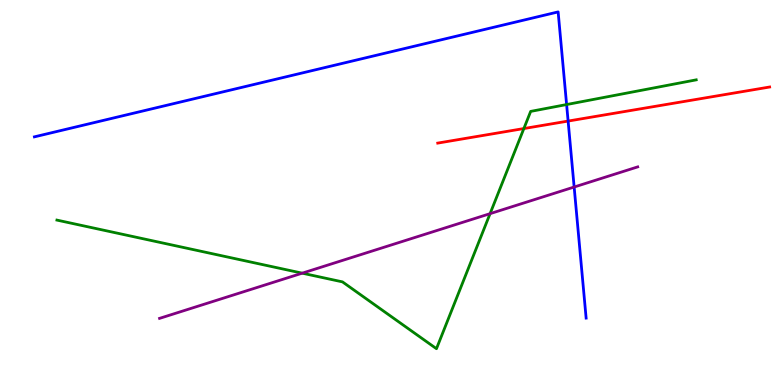[{'lines': ['blue', 'red'], 'intersections': [{'x': 7.33, 'y': 6.86}]}, {'lines': ['green', 'red'], 'intersections': [{'x': 6.76, 'y': 6.66}]}, {'lines': ['purple', 'red'], 'intersections': []}, {'lines': ['blue', 'green'], 'intersections': [{'x': 7.31, 'y': 7.28}]}, {'lines': ['blue', 'purple'], 'intersections': [{'x': 7.41, 'y': 5.14}]}, {'lines': ['green', 'purple'], 'intersections': [{'x': 3.9, 'y': 2.9}, {'x': 6.32, 'y': 4.45}]}]